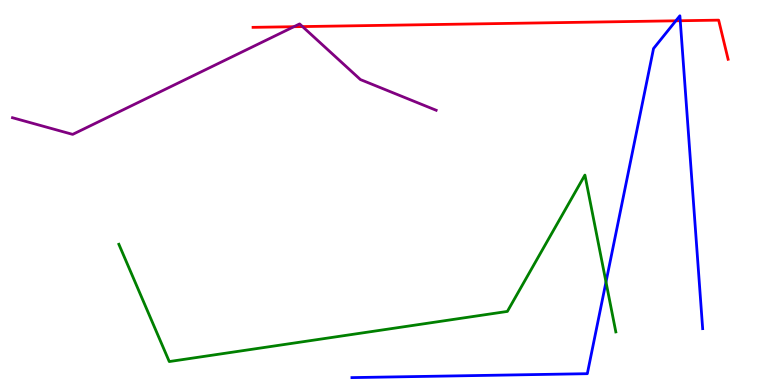[{'lines': ['blue', 'red'], 'intersections': [{'x': 8.72, 'y': 9.46}, {'x': 8.78, 'y': 9.46}]}, {'lines': ['green', 'red'], 'intersections': []}, {'lines': ['purple', 'red'], 'intersections': [{'x': 3.79, 'y': 9.31}, {'x': 3.9, 'y': 9.31}]}, {'lines': ['blue', 'green'], 'intersections': [{'x': 7.82, 'y': 2.68}]}, {'lines': ['blue', 'purple'], 'intersections': []}, {'lines': ['green', 'purple'], 'intersections': []}]